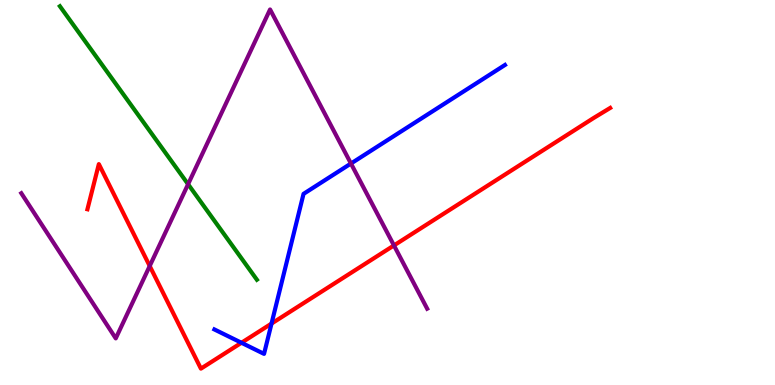[{'lines': ['blue', 'red'], 'intersections': [{'x': 3.12, 'y': 1.1}, {'x': 3.5, 'y': 1.6}]}, {'lines': ['green', 'red'], 'intersections': []}, {'lines': ['purple', 'red'], 'intersections': [{'x': 1.93, 'y': 3.09}, {'x': 5.08, 'y': 3.63}]}, {'lines': ['blue', 'green'], 'intersections': []}, {'lines': ['blue', 'purple'], 'intersections': [{'x': 4.53, 'y': 5.75}]}, {'lines': ['green', 'purple'], 'intersections': [{'x': 2.43, 'y': 5.22}]}]